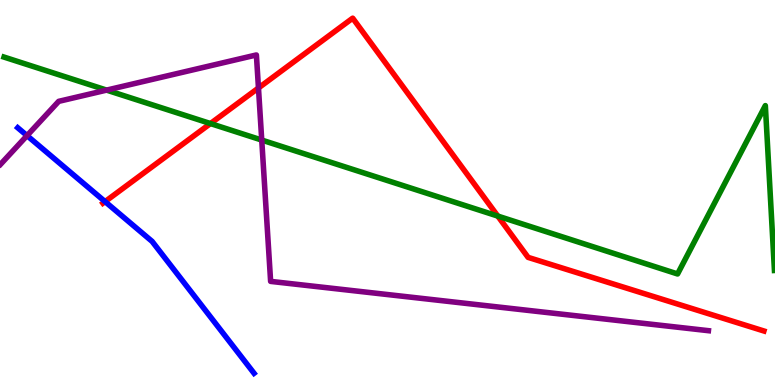[{'lines': ['blue', 'red'], 'intersections': [{'x': 1.36, 'y': 4.76}]}, {'lines': ['green', 'red'], 'intersections': [{'x': 2.72, 'y': 6.79}, {'x': 6.42, 'y': 4.39}]}, {'lines': ['purple', 'red'], 'intersections': [{'x': 3.34, 'y': 7.71}]}, {'lines': ['blue', 'green'], 'intersections': []}, {'lines': ['blue', 'purple'], 'intersections': [{'x': 0.349, 'y': 6.48}]}, {'lines': ['green', 'purple'], 'intersections': [{'x': 1.38, 'y': 7.66}, {'x': 3.38, 'y': 6.36}]}]